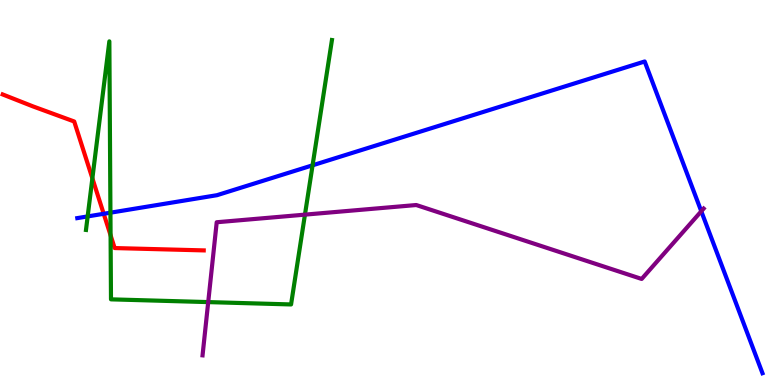[{'lines': ['blue', 'red'], 'intersections': [{'x': 1.34, 'y': 4.45}]}, {'lines': ['green', 'red'], 'intersections': [{'x': 1.19, 'y': 5.37}, {'x': 1.43, 'y': 3.89}]}, {'lines': ['purple', 'red'], 'intersections': []}, {'lines': ['blue', 'green'], 'intersections': [{'x': 1.13, 'y': 4.38}, {'x': 1.43, 'y': 4.48}, {'x': 4.03, 'y': 5.71}]}, {'lines': ['blue', 'purple'], 'intersections': [{'x': 9.05, 'y': 4.51}]}, {'lines': ['green', 'purple'], 'intersections': [{'x': 2.69, 'y': 2.15}, {'x': 3.93, 'y': 4.43}]}]